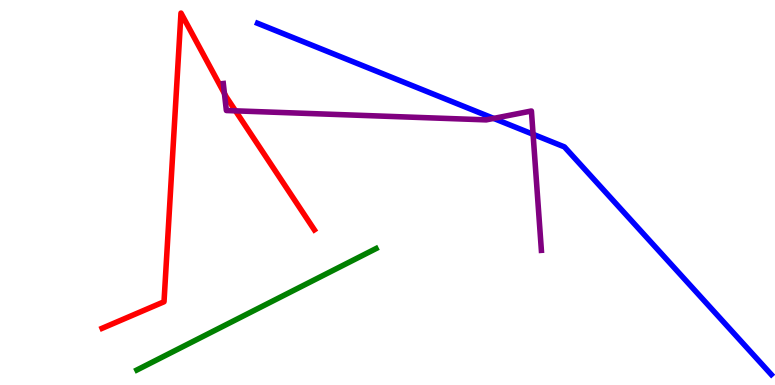[{'lines': ['blue', 'red'], 'intersections': []}, {'lines': ['green', 'red'], 'intersections': []}, {'lines': ['purple', 'red'], 'intersections': [{'x': 2.9, 'y': 7.57}, {'x': 3.04, 'y': 7.12}]}, {'lines': ['blue', 'green'], 'intersections': []}, {'lines': ['blue', 'purple'], 'intersections': [{'x': 6.37, 'y': 6.92}, {'x': 6.88, 'y': 6.51}]}, {'lines': ['green', 'purple'], 'intersections': []}]